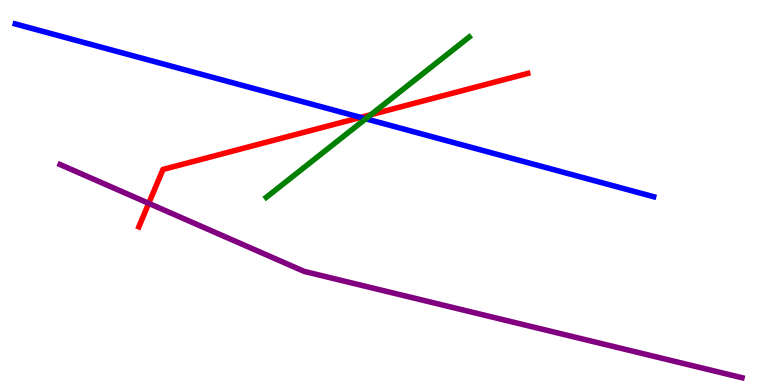[{'lines': ['blue', 'red'], 'intersections': [{'x': 4.65, 'y': 6.95}]}, {'lines': ['green', 'red'], 'intersections': [{'x': 4.79, 'y': 7.02}]}, {'lines': ['purple', 'red'], 'intersections': [{'x': 1.92, 'y': 4.72}]}, {'lines': ['blue', 'green'], 'intersections': [{'x': 4.72, 'y': 6.91}]}, {'lines': ['blue', 'purple'], 'intersections': []}, {'lines': ['green', 'purple'], 'intersections': []}]